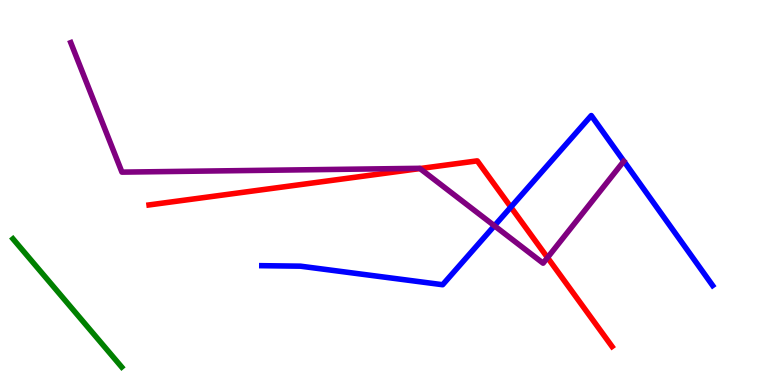[{'lines': ['blue', 'red'], 'intersections': [{'x': 6.59, 'y': 4.62}]}, {'lines': ['green', 'red'], 'intersections': []}, {'lines': ['purple', 'red'], 'intersections': [{'x': 5.42, 'y': 5.62}, {'x': 7.06, 'y': 3.31}]}, {'lines': ['blue', 'green'], 'intersections': []}, {'lines': ['blue', 'purple'], 'intersections': [{'x': 6.38, 'y': 4.14}]}, {'lines': ['green', 'purple'], 'intersections': []}]